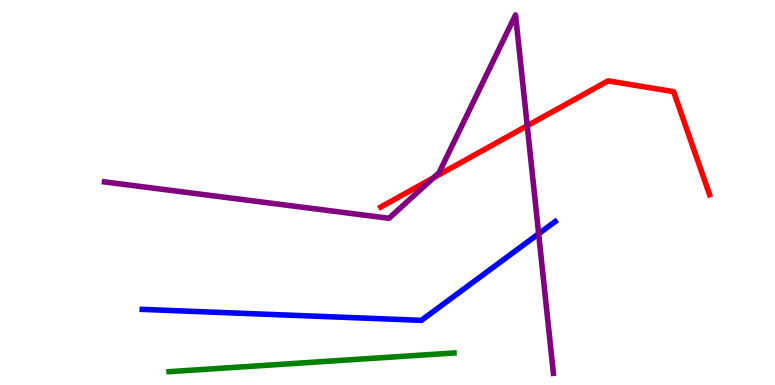[{'lines': ['blue', 'red'], 'intersections': []}, {'lines': ['green', 'red'], 'intersections': []}, {'lines': ['purple', 'red'], 'intersections': [{'x': 5.59, 'y': 5.38}, {'x': 6.8, 'y': 6.73}]}, {'lines': ['blue', 'green'], 'intersections': []}, {'lines': ['blue', 'purple'], 'intersections': [{'x': 6.95, 'y': 3.93}]}, {'lines': ['green', 'purple'], 'intersections': []}]